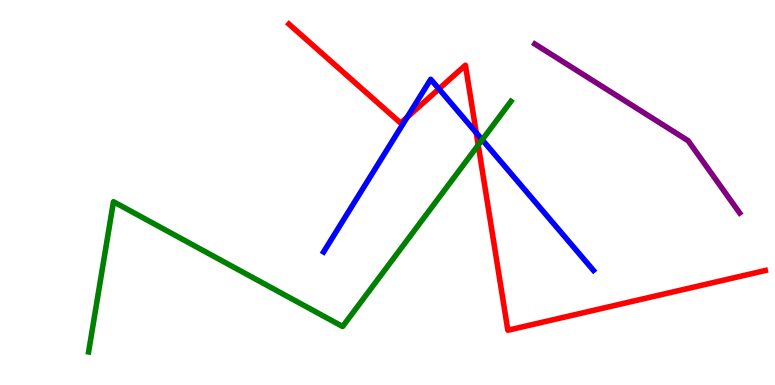[{'lines': ['blue', 'red'], 'intersections': [{'x': 5.25, 'y': 6.96}, {'x': 5.66, 'y': 7.69}, {'x': 6.15, 'y': 6.55}]}, {'lines': ['green', 'red'], 'intersections': [{'x': 6.17, 'y': 6.23}]}, {'lines': ['purple', 'red'], 'intersections': []}, {'lines': ['blue', 'green'], 'intersections': [{'x': 6.22, 'y': 6.37}]}, {'lines': ['blue', 'purple'], 'intersections': []}, {'lines': ['green', 'purple'], 'intersections': []}]